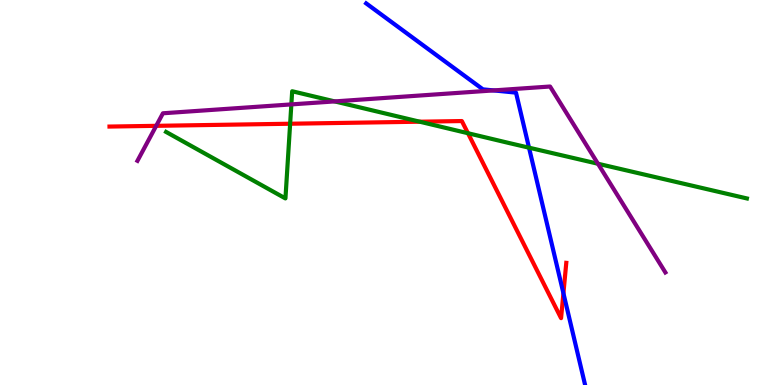[{'lines': ['blue', 'red'], 'intersections': [{'x': 7.27, 'y': 2.38}]}, {'lines': ['green', 'red'], 'intersections': [{'x': 3.74, 'y': 6.79}, {'x': 5.42, 'y': 6.84}, {'x': 6.04, 'y': 6.54}]}, {'lines': ['purple', 'red'], 'intersections': [{'x': 2.02, 'y': 6.73}]}, {'lines': ['blue', 'green'], 'intersections': [{'x': 6.83, 'y': 6.16}]}, {'lines': ['blue', 'purple'], 'intersections': [{'x': 6.37, 'y': 7.65}]}, {'lines': ['green', 'purple'], 'intersections': [{'x': 3.76, 'y': 7.29}, {'x': 4.32, 'y': 7.37}, {'x': 7.72, 'y': 5.75}]}]